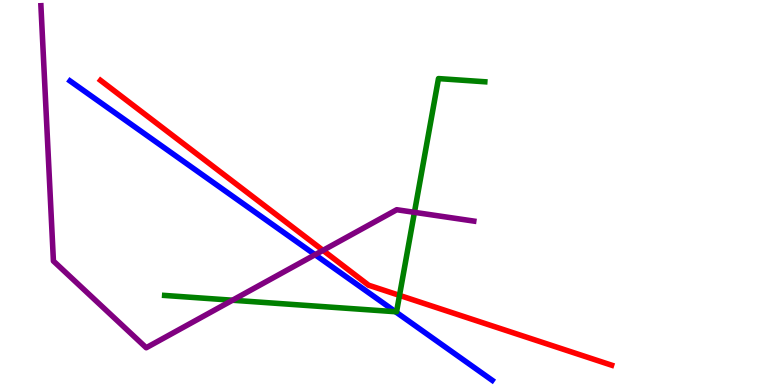[{'lines': ['blue', 'red'], 'intersections': []}, {'lines': ['green', 'red'], 'intersections': [{'x': 5.15, 'y': 2.33}]}, {'lines': ['purple', 'red'], 'intersections': [{'x': 4.17, 'y': 3.5}]}, {'lines': ['blue', 'green'], 'intersections': [{'x': 5.1, 'y': 1.9}]}, {'lines': ['blue', 'purple'], 'intersections': [{'x': 4.07, 'y': 3.38}]}, {'lines': ['green', 'purple'], 'intersections': [{'x': 3.0, 'y': 2.2}, {'x': 5.35, 'y': 4.48}]}]